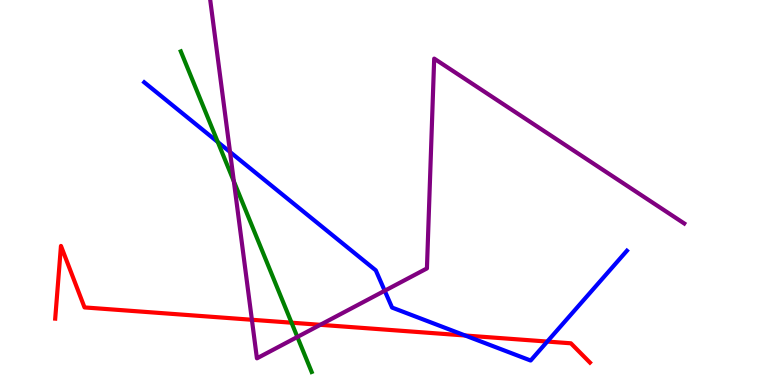[{'lines': ['blue', 'red'], 'intersections': [{'x': 6.0, 'y': 1.29}, {'x': 7.06, 'y': 1.13}]}, {'lines': ['green', 'red'], 'intersections': [{'x': 3.76, 'y': 1.62}]}, {'lines': ['purple', 'red'], 'intersections': [{'x': 3.25, 'y': 1.69}, {'x': 4.13, 'y': 1.56}]}, {'lines': ['blue', 'green'], 'intersections': [{'x': 2.81, 'y': 6.31}]}, {'lines': ['blue', 'purple'], 'intersections': [{'x': 2.97, 'y': 6.05}, {'x': 4.96, 'y': 2.45}]}, {'lines': ['green', 'purple'], 'intersections': [{'x': 3.02, 'y': 5.29}, {'x': 3.84, 'y': 1.25}]}]